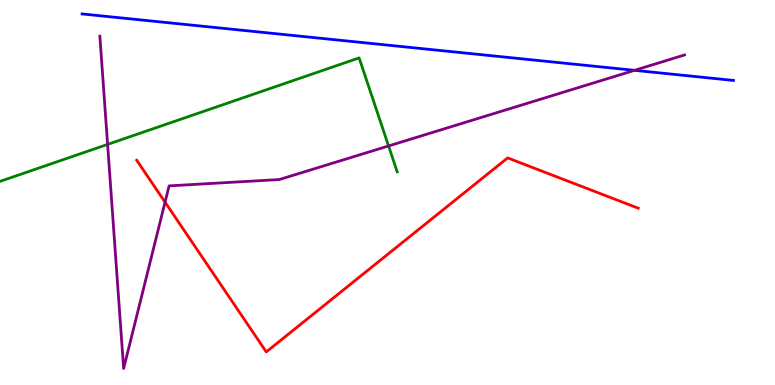[{'lines': ['blue', 'red'], 'intersections': []}, {'lines': ['green', 'red'], 'intersections': []}, {'lines': ['purple', 'red'], 'intersections': [{'x': 2.13, 'y': 4.75}]}, {'lines': ['blue', 'green'], 'intersections': []}, {'lines': ['blue', 'purple'], 'intersections': [{'x': 8.19, 'y': 8.17}]}, {'lines': ['green', 'purple'], 'intersections': [{'x': 1.39, 'y': 6.25}, {'x': 5.01, 'y': 6.21}]}]